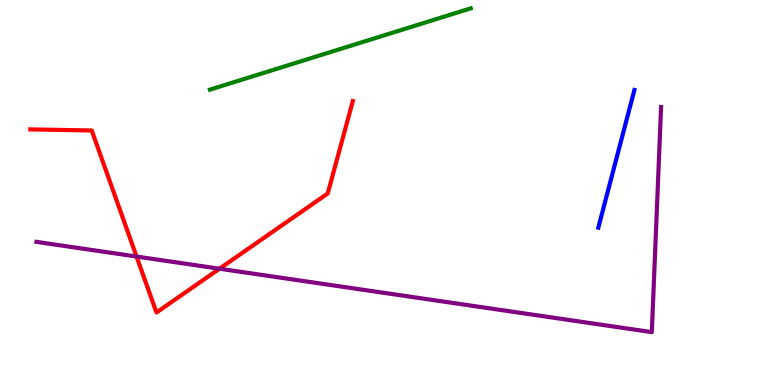[{'lines': ['blue', 'red'], 'intersections': []}, {'lines': ['green', 'red'], 'intersections': []}, {'lines': ['purple', 'red'], 'intersections': [{'x': 1.76, 'y': 3.34}, {'x': 2.83, 'y': 3.02}]}, {'lines': ['blue', 'green'], 'intersections': []}, {'lines': ['blue', 'purple'], 'intersections': []}, {'lines': ['green', 'purple'], 'intersections': []}]